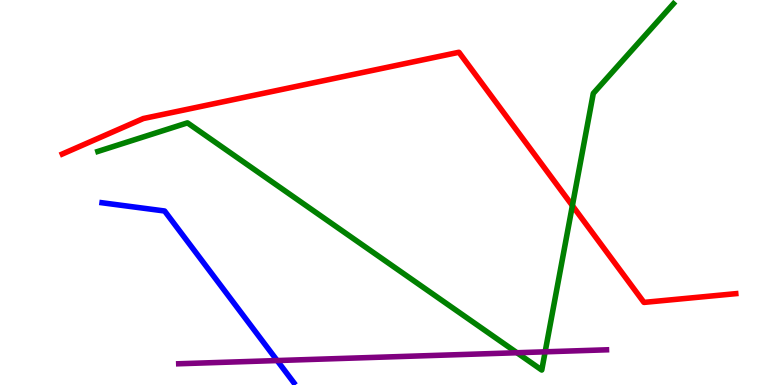[{'lines': ['blue', 'red'], 'intersections': []}, {'lines': ['green', 'red'], 'intersections': [{'x': 7.39, 'y': 4.66}]}, {'lines': ['purple', 'red'], 'intersections': []}, {'lines': ['blue', 'green'], 'intersections': []}, {'lines': ['blue', 'purple'], 'intersections': [{'x': 3.58, 'y': 0.635}]}, {'lines': ['green', 'purple'], 'intersections': [{'x': 6.67, 'y': 0.838}, {'x': 7.03, 'y': 0.862}]}]